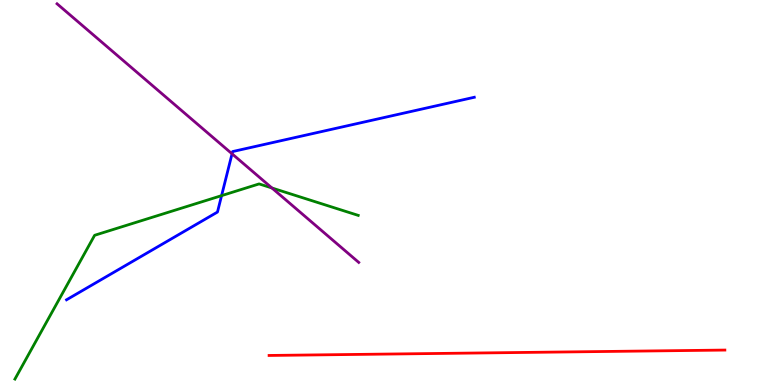[{'lines': ['blue', 'red'], 'intersections': []}, {'lines': ['green', 'red'], 'intersections': []}, {'lines': ['purple', 'red'], 'intersections': []}, {'lines': ['blue', 'green'], 'intersections': [{'x': 2.86, 'y': 4.92}]}, {'lines': ['blue', 'purple'], 'intersections': [{'x': 2.99, 'y': 6.01}]}, {'lines': ['green', 'purple'], 'intersections': [{'x': 3.51, 'y': 5.12}]}]